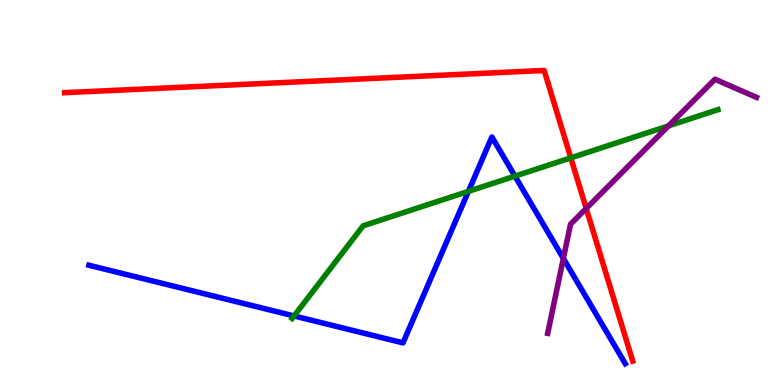[{'lines': ['blue', 'red'], 'intersections': []}, {'lines': ['green', 'red'], 'intersections': [{'x': 7.37, 'y': 5.9}]}, {'lines': ['purple', 'red'], 'intersections': [{'x': 7.56, 'y': 4.59}]}, {'lines': ['blue', 'green'], 'intersections': [{'x': 3.79, 'y': 1.79}, {'x': 6.04, 'y': 5.03}, {'x': 6.64, 'y': 5.43}]}, {'lines': ['blue', 'purple'], 'intersections': [{'x': 7.27, 'y': 3.29}]}, {'lines': ['green', 'purple'], 'intersections': [{'x': 8.63, 'y': 6.73}]}]